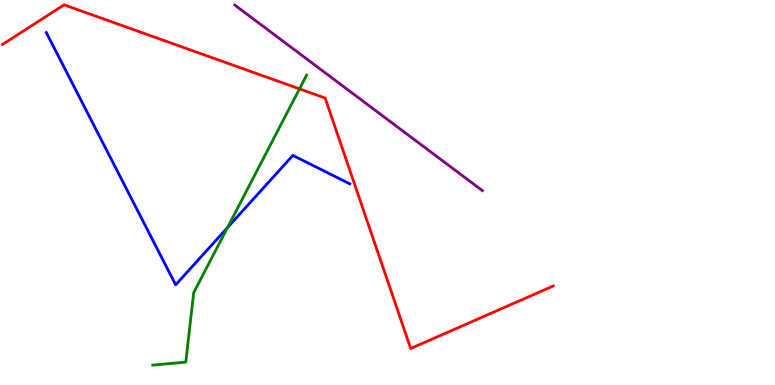[{'lines': ['blue', 'red'], 'intersections': []}, {'lines': ['green', 'red'], 'intersections': [{'x': 3.86, 'y': 7.69}]}, {'lines': ['purple', 'red'], 'intersections': []}, {'lines': ['blue', 'green'], 'intersections': [{'x': 2.94, 'y': 4.09}]}, {'lines': ['blue', 'purple'], 'intersections': []}, {'lines': ['green', 'purple'], 'intersections': []}]